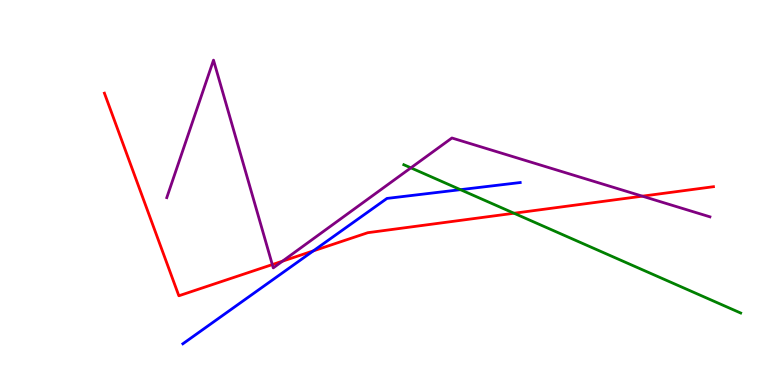[{'lines': ['blue', 'red'], 'intersections': [{'x': 4.04, 'y': 3.48}]}, {'lines': ['green', 'red'], 'intersections': [{'x': 6.63, 'y': 4.46}]}, {'lines': ['purple', 'red'], 'intersections': [{'x': 3.51, 'y': 3.13}, {'x': 3.64, 'y': 3.22}, {'x': 8.29, 'y': 4.9}]}, {'lines': ['blue', 'green'], 'intersections': [{'x': 5.94, 'y': 5.07}]}, {'lines': ['blue', 'purple'], 'intersections': []}, {'lines': ['green', 'purple'], 'intersections': [{'x': 5.3, 'y': 5.64}]}]